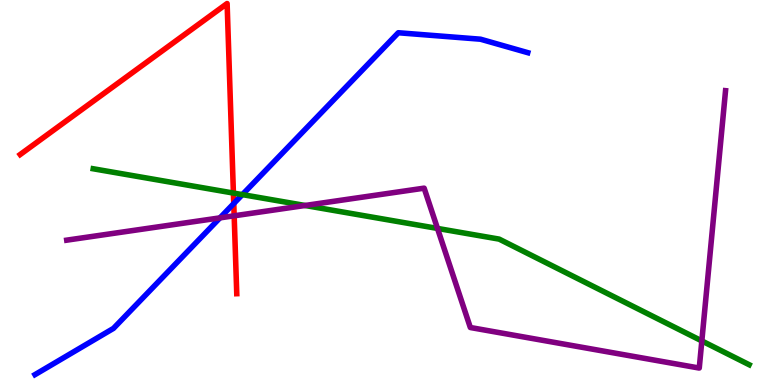[{'lines': ['blue', 'red'], 'intersections': [{'x': 3.02, 'y': 4.71}]}, {'lines': ['green', 'red'], 'intersections': [{'x': 3.01, 'y': 4.99}]}, {'lines': ['purple', 'red'], 'intersections': [{'x': 3.02, 'y': 4.39}]}, {'lines': ['blue', 'green'], 'intersections': [{'x': 3.13, 'y': 4.95}]}, {'lines': ['blue', 'purple'], 'intersections': [{'x': 2.84, 'y': 4.34}]}, {'lines': ['green', 'purple'], 'intersections': [{'x': 3.94, 'y': 4.66}, {'x': 5.65, 'y': 4.07}, {'x': 9.06, 'y': 1.14}]}]